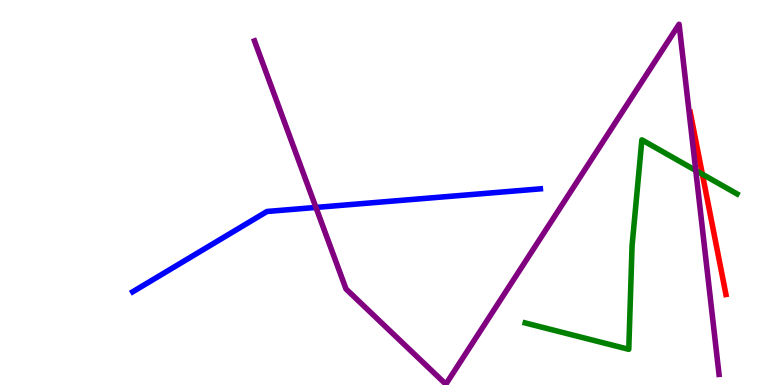[{'lines': ['blue', 'red'], 'intersections': []}, {'lines': ['green', 'red'], 'intersections': [{'x': 9.06, 'y': 5.47}]}, {'lines': ['purple', 'red'], 'intersections': []}, {'lines': ['blue', 'green'], 'intersections': []}, {'lines': ['blue', 'purple'], 'intersections': [{'x': 4.08, 'y': 4.61}]}, {'lines': ['green', 'purple'], 'intersections': [{'x': 8.98, 'y': 5.57}]}]